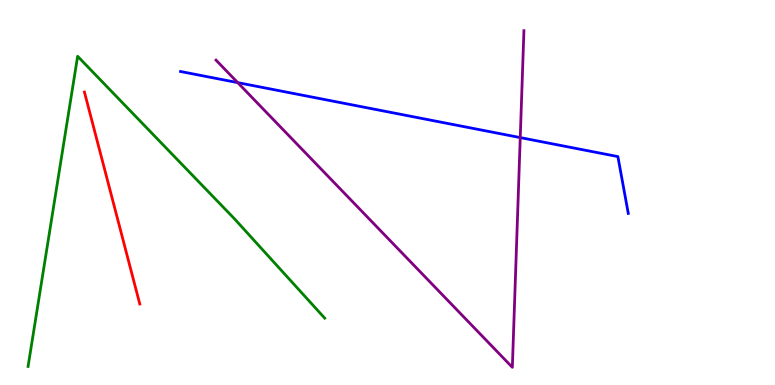[{'lines': ['blue', 'red'], 'intersections': []}, {'lines': ['green', 'red'], 'intersections': []}, {'lines': ['purple', 'red'], 'intersections': []}, {'lines': ['blue', 'green'], 'intersections': []}, {'lines': ['blue', 'purple'], 'intersections': [{'x': 3.07, 'y': 7.85}, {'x': 6.71, 'y': 6.43}]}, {'lines': ['green', 'purple'], 'intersections': []}]